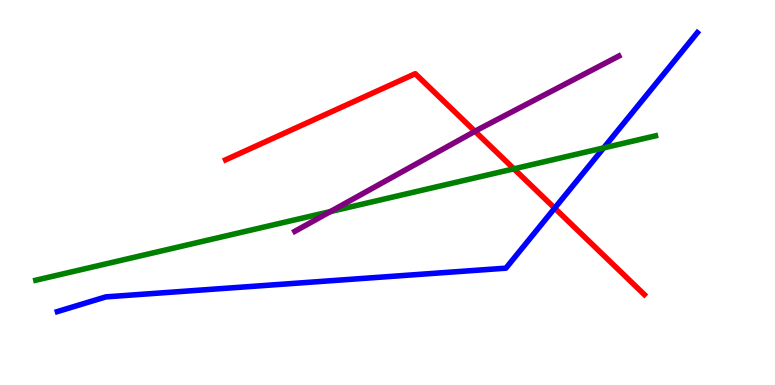[{'lines': ['blue', 'red'], 'intersections': [{'x': 7.16, 'y': 4.59}]}, {'lines': ['green', 'red'], 'intersections': [{'x': 6.63, 'y': 5.61}]}, {'lines': ['purple', 'red'], 'intersections': [{'x': 6.13, 'y': 6.59}]}, {'lines': ['blue', 'green'], 'intersections': [{'x': 7.79, 'y': 6.16}]}, {'lines': ['blue', 'purple'], 'intersections': []}, {'lines': ['green', 'purple'], 'intersections': [{'x': 4.26, 'y': 4.5}]}]